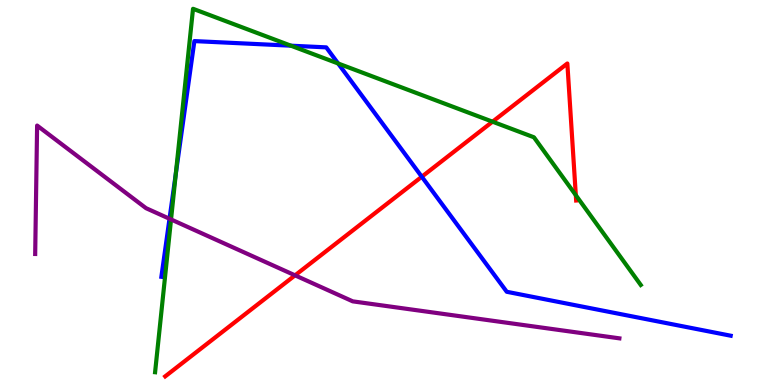[{'lines': ['blue', 'red'], 'intersections': [{'x': 5.44, 'y': 5.41}]}, {'lines': ['green', 'red'], 'intersections': [{'x': 6.36, 'y': 6.84}, {'x': 7.43, 'y': 4.93}]}, {'lines': ['purple', 'red'], 'intersections': [{'x': 3.81, 'y': 2.85}]}, {'lines': ['blue', 'green'], 'intersections': [{'x': 2.27, 'y': 5.49}, {'x': 3.75, 'y': 8.81}, {'x': 4.36, 'y': 8.35}]}, {'lines': ['blue', 'purple'], 'intersections': [{'x': 2.19, 'y': 4.32}]}, {'lines': ['green', 'purple'], 'intersections': [{'x': 2.21, 'y': 4.3}]}]